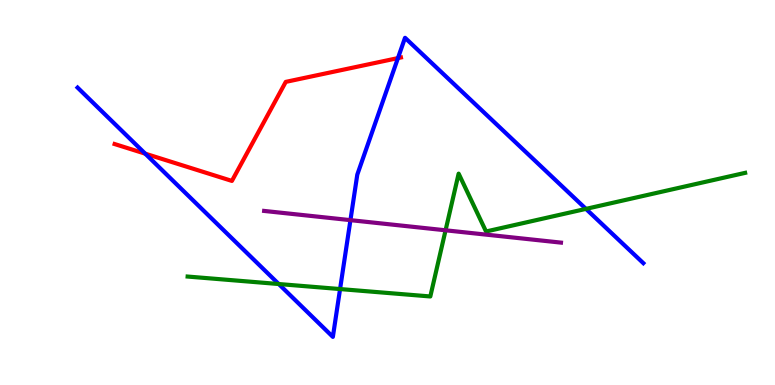[{'lines': ['blue', 'red'], 'intersections': [{'x': 1.87, 'y': 6.01}, {'x': 5.13, 'y': 8.49}]}, {'lines': ['green', 'red'], 'intersections': []}, {'lines': ['purple', 'red'], 'intersections': []}, {'lines': ['blue', 'green'], 'intersections': [{'x': 3.6, 'y': 2.62}, {'x': 4.39, 'y': 2.49}, {'x': 7.56, 'y': 4.57}]}, {'lines': ['blue', 'purple'], 'intersections': [{'x': 4.52, 'y': 4.28}]}, {'lines': ['green', 'purple'], 'intersections': [{'x': 5.75, 'y': 4.02}]}]